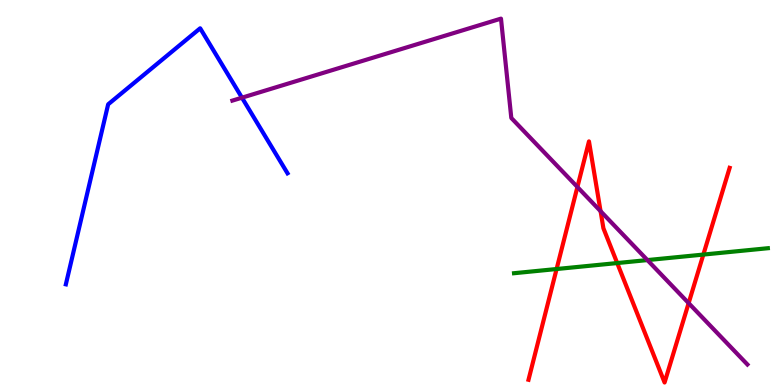[{'lines': ['blue', 'red'], 'intersections': []}, {'lines': ['green', 'red'], 'intersections': [{'x': 7.18, 'y': 3.01}, {'x': 7.96, 'y': 3.17}, {'x': 9.08, 'y': 3.39}]}, {'lines': ['purple', 'red'], 'intersections': [{'x': 7.45, 'y': 5.14}, {'x': 7.75, 'y': 4.51}, {'x': 8.89, 'y': 2.13}]}, {'lines': ['blue', 'green'], 'intersections': []}, {'lines': ['blue', 'purple'], 'intersections': [{'x': 3.12, 'y': 7.46}]}, {'lines': ['green', 'purple'], 'intersections': [{'x': 8.35, 'y': 3.24}]}]